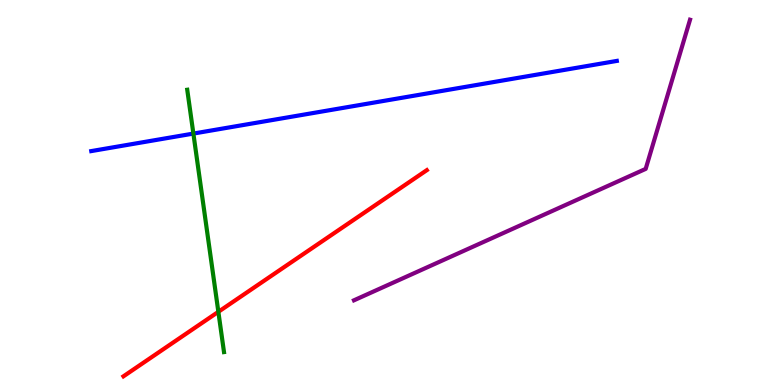[{'lines': ['blue', 'red'], 'intersections': []}, {'lines': ['green', 'red'], 'intersections': [{'x': 2.82, 'y': 1.9}]}, {'lines': ['purple', 'red'], 'intersections': []}, {'lines': ['blue', 'green'], 'intersections': [{'x': 2.5, 'y': 6.53}]}, {'lines': ['blue', 'purple'], 'intersections': []}, {'lines': ['green', 'purple'], 'intersections': []}]